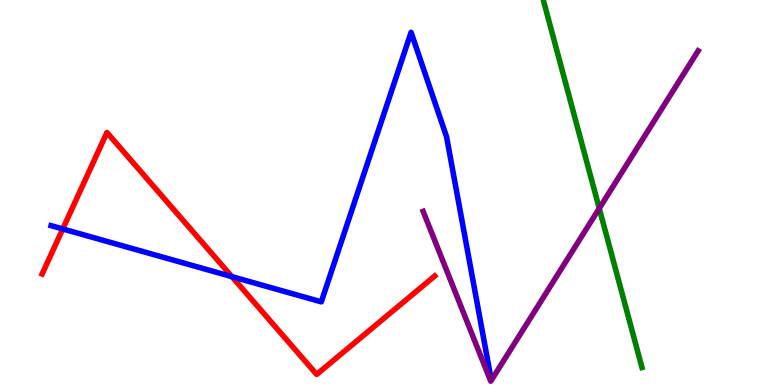[{'lines': ['blue', 'red'], 'intersections': [{'x': 0.81, 'y': 4.05}, {'x': 2.99, 'y': 2.81}]}, {'lines': ['green', 'red'], 'intersections': []}, {'lines': ['purple', 'red'], 'intersections': []}, {'lines': ['blue', 'green'], 'intersections': []}, {'lines': ['blue', 'purple'], 'intersections': []}, {'lines': ['green', 'purple'], 'intersections': [{'x': 7.73, 'y': 4.59}]}]